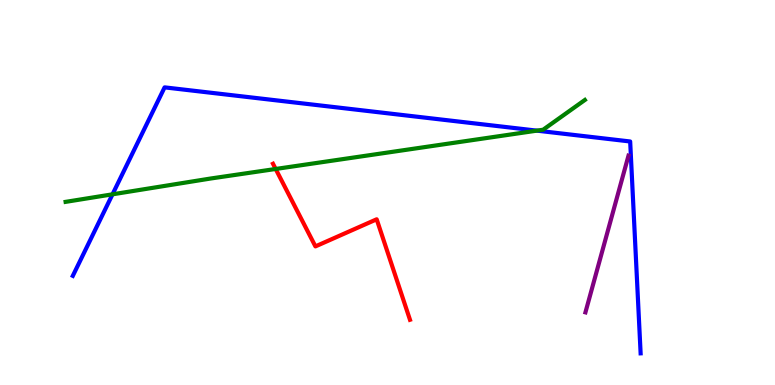[{'lines': ['blue', 'red'], 'intersections': []}, {'lines': ['green', 'red'], 'intersections': [{'x': 3.56, 'y': 5.61}]}, {'lines': ['purple', 'red'], 'intersections': []}, {'lines': ['blue', 'green'], 'intersections': [{'x': 1.45, 'y': 4.95}, {'x': 6.93, 'y': 6.61}]}, {'lines': ['blue', 'purple'], 'intersections': []}, {'lines': ['green', 'purple'], 'intersections': []}]